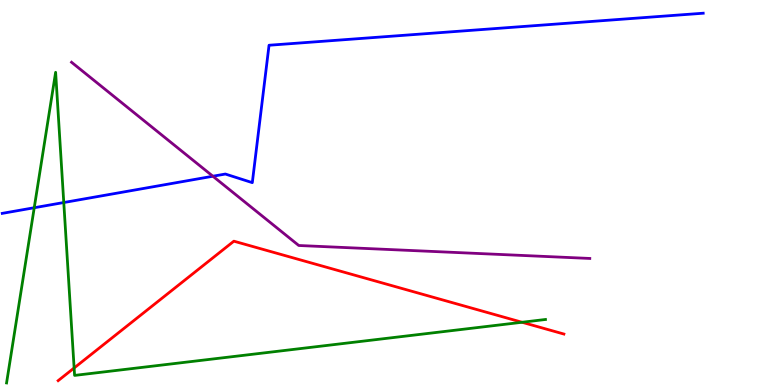[{'lines': ['blue', 'red'], 'intersections': []}, {'lines': ['green', 'red'], 'intersections': [{'x': 0.956, 'y': 0.442}, {'x': 6.74, 'y': 1.63}]}, {'lines': ['purple', 'red'], 'intersections': []}, {'lines': ['blue', 'green'], 'intersections': [{'x': 0.442, 'y': 4.6}, {'x': 0.823, 'y': 4.74}]}, {'lines': ['blue', 'purple'], 'intersections': [{'x': 2.75, 'y': 5.42}]}, {'lines': ['green', 'purple'], 'intersections': []}]